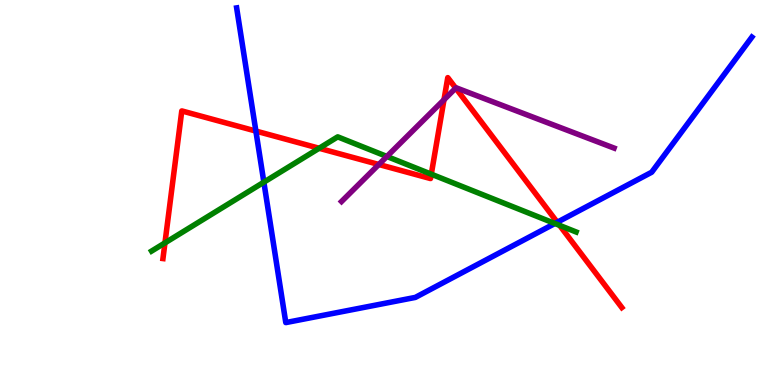[{'lines': ['blue', 'red'], 'intersections': [{'x': 3.3, 'y': 6.6}, {'x': 7.19, 'y': 4.23}]}, {'lines': ['green', 'red'], 'intersections': [{'x': 2.13, 'y': 3.69}, {'x': 4.12, 'y': 6.15}, {'x': 5.57, 'y': 5.48}, {'x': 7.22, 'y': 4.15}]}, {'lines': ['purple', 'red'], 'intersections': [{'x': 4.89, 'y': 5.73}, {'x': 5.73, 'y': 7.41}, {'x': 5.88, 'y': 7.71}]}, {'lines': ['blue', 'green'], 'intersections': [{'x': 3.4, 'y': 5.27}, {'x': 7.16, 'y': 4.19}]}, {'lines': ['blue', 'purple'], 'intersections': []}, {'lines': ['green', 'purple'], 'intersections': [{'x': 4.99, 'y': 5.94}]}]